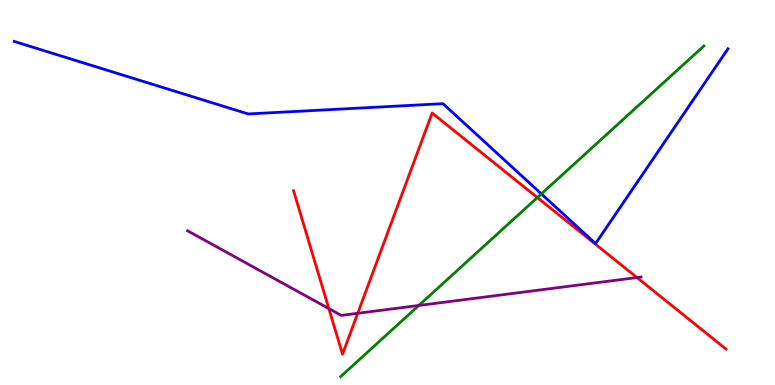[{'lines': ['blue', 'red'], 'intersections': []}, {'lines': ['green', 'red'], 'intersections': [{'x': 6.93, 'y': 4.87}]}, {'lines': ['purple', 'red'], 'intersections': [{'x': 4.24, 'y': 1.99}, {'x': 4.62, 'y': 1.86}, {'x': 8.22, 'y': 2.79}]}, {'lines': ['blue', 'green'], 'intersections': [{'x': 6.99, 'y': 4.96}]}, {'lines': ['blue', 'purple'], 'intersections': []}, {'lines': ['green', 'purple'], 'intersections': [{'x': 5.4, 'y': 2.07}]}]